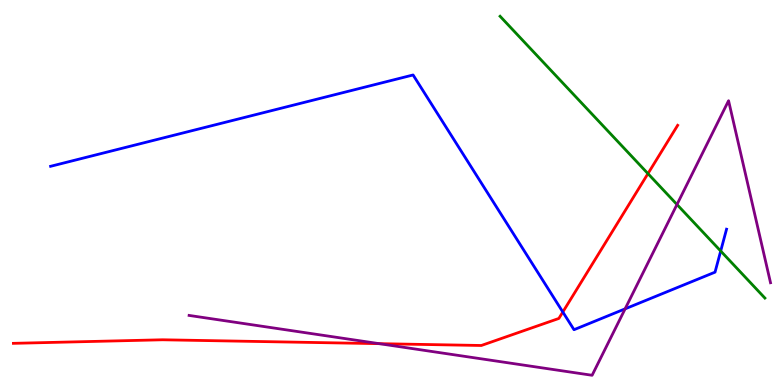[{'lines': ['blue', 'red'], 'intersections': [{'x': 7.26, 'y': 1.9}]}, {'lines': ['green', 'red'], 'intersections': [{'x': 8.36, 'y': 5.49}]}, {'lines': ['purple', 'red'], 'intersections': [{'x': 4.89, 'y': 1.07}]}, {'lines': ['blue', 'green'], 'intersections': [{'x': 9.3, 'y': 3.48}]}, {'lines': ['blue', 'purple'], 'intersections': [{'x': 8.07, 'y': 1.98}]}, {'lines': ['green', 'purple'], 'intersections': [{'x': 8.74, 'y': 4.69}]}]